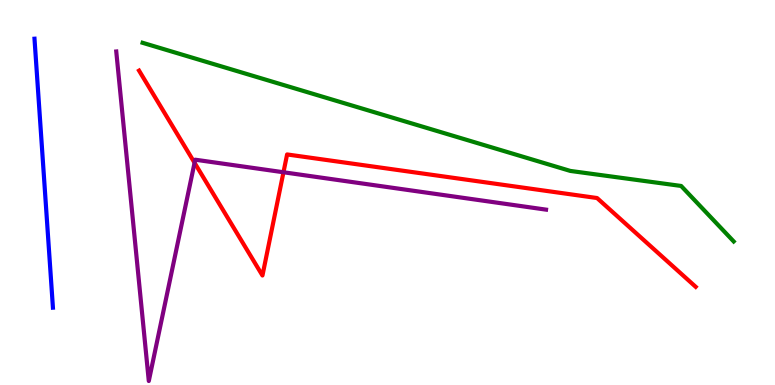[{'lines': ['blue', 'red'], 'intersections': []}, {'lines': ['green', 'red'], 'intersections': []}, {'lines': ['purple', 'red'], 'intersections': [{'x': 2.51, 'y': 5.77}, {'x': 3.66, 'y': 5.53}]}, {'lines': ['blue', 'green'], 'intersections': []}, {'lines': ['blue', 'purple'], 'intersections': []}, {'lines': ['green', 'purple'], 'intersections': []}]